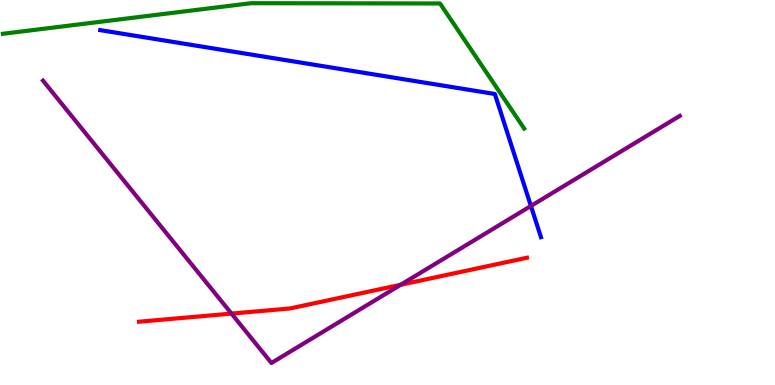[{'lines': ['blue', 'red'], 'intersections': []}, {'lines': ['green', 'red'], 'intersections': []}, {'lines': ['purple', 'red'], 'intersections': [{'x': 2.99, 'y': 1.85}, {'x': 5.17, 'y': 2.6}]}, {'lines': ['blue', 'green'], 'intersections': []}, {'lines': ['blue', 'purple'], 'intersections': [{'x': 6.85, 'y': 4.65}]}, {'lines': ['green', 'purple'], 'intersections': []}]